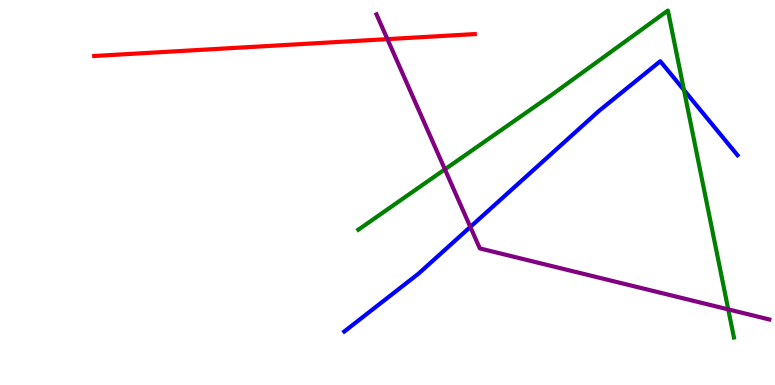[{'lines': ['blue', 'red'], 'intersections': []}, {'lines': ['green', 'red'], 'intersections': []}, {'lines': ['purple', 'red'], 'intersections': [{'x': 5.0, 'y': 8.98}]}, {'lines': ['blue', 'green'], 'intersections': [{'x': 8.83, 'y': 7.66}]}, {'lines': ['blue', 'purple'], 'intersections': [{'x': 6.07, 'y': 4.11}]}, {'lines': ['green', 'purple'], 'intersections': [{'x': 5.74, 'y': 5.6}, {'x': 9.4, 'y': 1.96}]}]